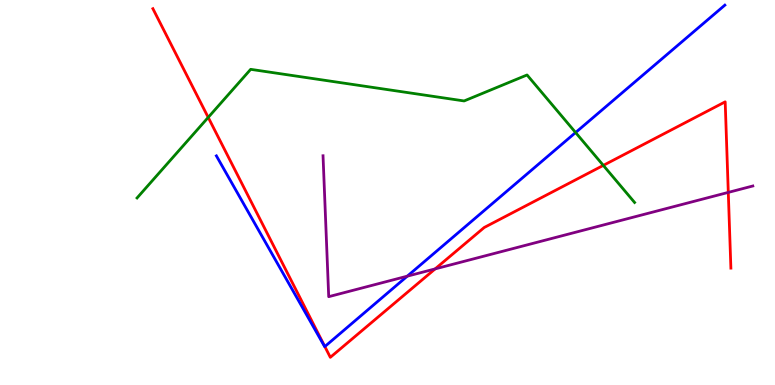[{'lines': ['blue', 'red'], 'intersections': [{'x': 4.19, 'y': 0.999}]}, {'lines': ['green', 'red'], 'intersections': [{'x': 2.69, 'y': 6.95}, {'x': 7.78, 'y': 5.7}]}, {'lines': ['purple', 'red'], 'intersections': [{'x': 5.61, 'y': 3.02}, {'x': 9.4, 'y': 5.0}]}, {'lines': ['blue', 'green'], 'intersections': [{'x': 7.43, 'y': 6.56}]}, {'lines': ['blue', 'purple'], 'intersections': [{'x': 5.26, 'y': 2.83}]}, {'lines': ['green', 'purple'], 'intersections': []}]